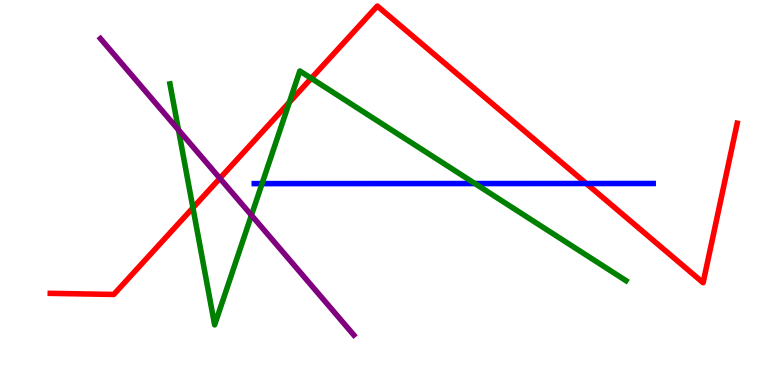[{'lines': ['blue', 'red'], 'intersections': [{'x': 7.57, 'y': 5.23}]}, {'lines': ['green', 'red'], 'intersections': [{'x': 2.49, 'y': 4.6}, {'x': 3.73, 'y': 7.34}, {'x': 4.02, 'y': 7.97}]}, {'lines': ['purple', 'red'], 'intersections': [{'x': 2.84, 'y': 5.37}]}, {'lines': ['blue', 'green'], 'intersections': [{'x': 3.38, 'y': 5.23}, {'x': 6.13, 'y': 5.23}]}, {'lines': ['blue', 'purple'], 'intersections': []}, {'lines': ['green', 'purple'], 'intersections': [{'x': 2.3, 'y': 6.63}, {'x': 3.24, 'y': 4.41}]}]